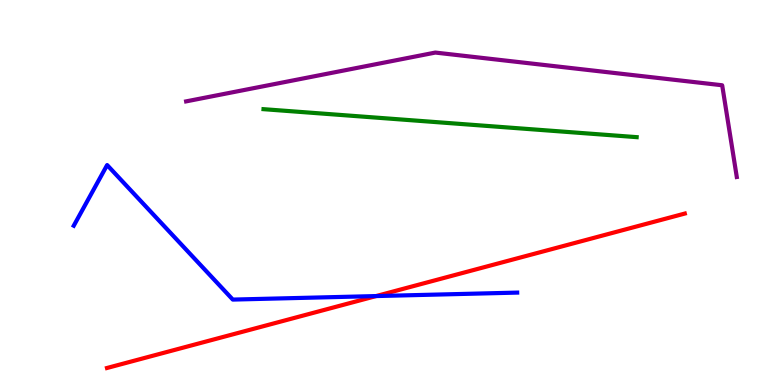[{'lines': ['blue', 'red'], 'intersections': [{'x': 4.85, 'y': 2.31}]}, {'lines': ['green', 'red'], 'intersections': []}, {'lines': ['purple', 'red'], 'intersections': []}, {'lines': ['blue', 'green'], 'intersections': []}, {'lines': ['blue', 'purple'], 'intersections': []}, {'lines': ['green', 'purple'], 'intersections': []}]